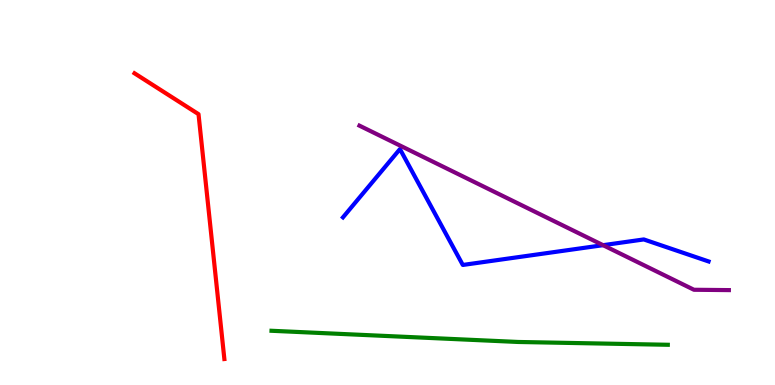[{'lines': ['blue', 'red'], 'intersections': []}, {'lines': ['green', 'red'], 'intersections': []}, {'lines': ['purple', 'red'], 'intersections': []}, {'lines': ['blue', 'green'], 'intersections': []}, {'lines': ['blue', 'purple'], 'intersections': [{'x': 7.78, 'y': 3.63}]}, {'lines': ['green', 'purple'], 'intersections': []}]